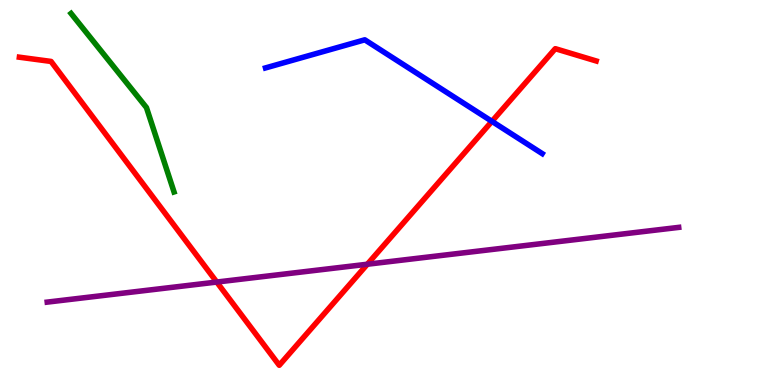[{'lines': ['blue', 'red'], 'intersections': [{'x': 6.35, 'y': 6.85}]}, {'lines': ['green', 'red'], 'intersections': []}, {'lines': ['purple', 'red'], 'intersections': [{'x': 2.8, 'y': 2.67}, {'x': 4.74, 'y': 3.14}]}, {'lines': ['blue', 'green'], 'intersections': []}, {'lines': ['blue', 'purple'], 'intersections': []}, {'lines': ['green', 'purple'], 'intersections': []}]